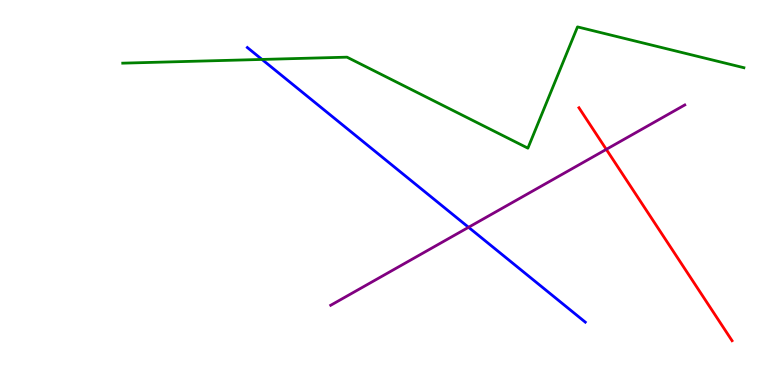[{'lines': ['blue', 'red'], 'intersections': []}, {'lines': ['green', 'red'], 'intersections': []}, {'lines': ['purple', 'red'], 'intersections': [{'x': 7.82, 'y': 6.12}]}, {'lines': ['blue', 'green'], 'intersections': [{'x': 3.38, 'y': 8.46}]}, {'lines': ['blue', 'purple'], 'intersections': [{'x': 6.05, 'y': 4.1}]}, {'lines': ['green', 'purple'], 'intersections': []}]